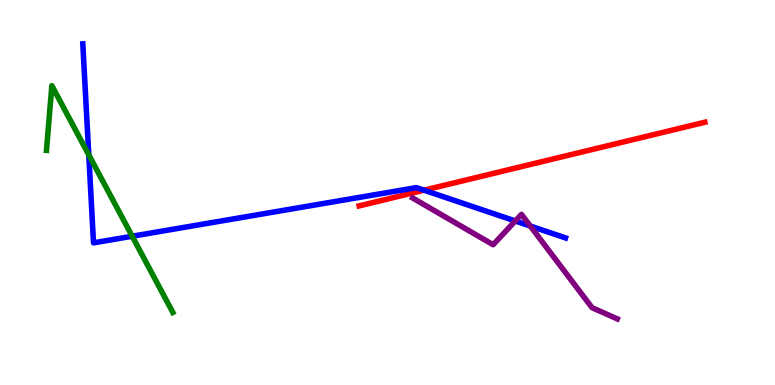[{'lines': ['blue', 'red'], 'intersections': [{'x': 5.47, 'y': 5.06}]}, {'lines': ['green', 'red'], 'intersections': []}, {'lines': ['purple', 'red'], 'intersections': []}, {'lines': ['blue', 'green'], 'intersections': [{'x': 1.15, 'y': 5.98}, {'x': 1.71, 'y': 3.86}]}, {'lines': ['blue', 'purple'], 'intersections': [{'x': 6.65, 'y': 4.26}, {'x': 6.84, 'y': 4.13}]}, {'lines': ['green', 'purple'], 'intersections': []}]